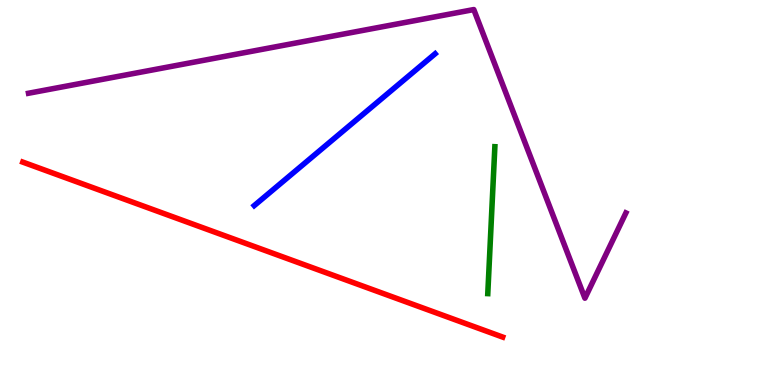[{'lines': ['blue', 'red'], 'intersections': []}, {'lines': ['green', 'red'], 'intersections': []}, {'lines': ['purple', 'red'], 'intersections': []}, {'lines': ['blue', 'green'], 'intersections': []}, {'lines': ['blue', 'purple'], 'intersections': []}, {'lines': ['green', 'purple'], 'intersections': []}]